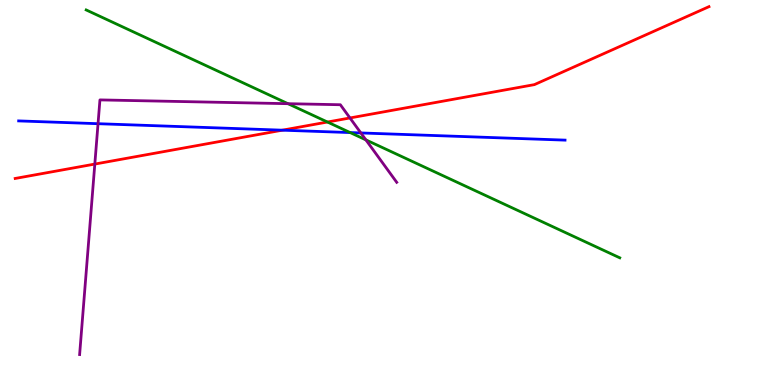[{'lines': ['blue', 'red'], 'intersections': [{'x': 3.64, 'y': 6.62}]}, {'lines': ['green', 'red'], 'intersections': [{'x': 4.23, 'y': 6.83}]}, {'lines': ['purple', 'red'], 'intersections': [{'x': 1.22, 'y': 5.74}, {'x': 4.52, 'y': 6.94}]}, {'lines': ['blue', 'green'], 'intersections': [{'x': 4.52, 'y': 6.56}]}, {'lines': ['blue', 'purple'], 'intersections': [{'x': 1.27, 'y': 6.79}, {'x': 4.66, 'y': 6.55}]}, {'lines': ['green', 'purple'], 'intersections': [{'x': 3.72, 'y': 7.31}, {'x': 4.72, 'y': 6.37}]}]